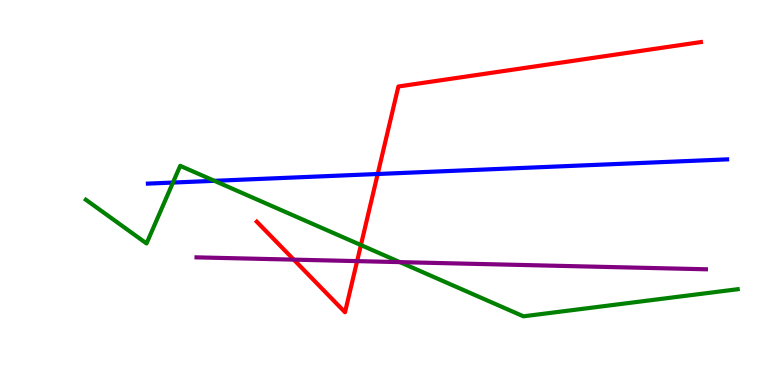[{'lines': ['blue', 'red'], 'intersections': [{'x': 4.87, 'y': 5.48}]}, {'lines': ['green', 'red'], 'intersections': [{'x': 4.66, 'y': 3.63}]}, {'lines': ['purple', 'red'], 'intersections': [{'x': 3.79, 'y': 3.26}, {'x': 4.61, 'y': 3.22}]}, {'lines': ['blue', 'green'], 'intersections': [{'x': 2.23, 'y': 5.26}, {'x': 2.77, 'y': 5.3}]}, {'lines': ['blue', 'purple'], 'intersections': []}, {'lines': ['green', 'purple'], 'intersections': [{'x': 5.16, 'y': 3.19}]}]